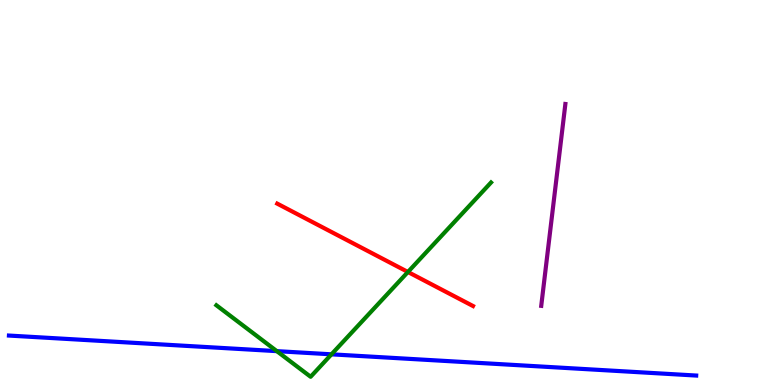[{'lines': ['blue', 'red'], 'intersections': []}, {'lines': ['green', 'red'], 'intersections': [{'x': 5.26, 'y': 2.94}]}, {'lines': ['purple', 'red'], 'intersections': []}, {'lines': ['blue', 'green'], 'intersections': [{'x': 3.57, 'y': 0.879}, {'x': 4.28, 'y': 0.797}]}, {'lines': ['blue', 'purple'], 'intersections': []}, {'lines': ['green', 'purple'], 'intersections': []}]